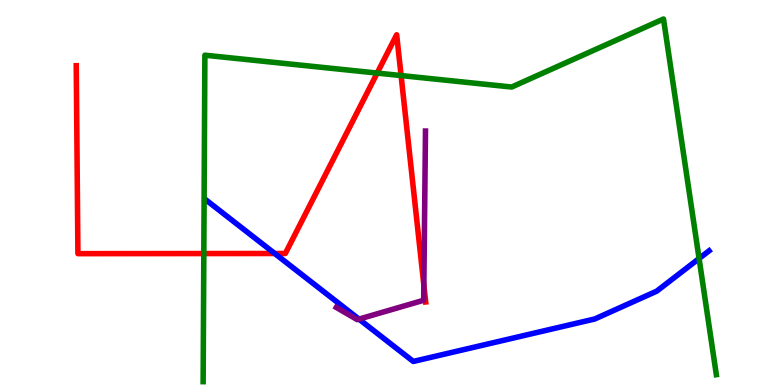[{'lines': ['blue', 'red'], 'intersections': [{'x': 3.54, 'y': 3.42}]}, {'lines': ['green', 'red'], 'intersections': [{'x': 2.63, 'y': 3.41}, {'x': 4.87, 'y': 8.1}, {'x': 5.18, 'y': 8.04}]}, {'lines': ['purple', 'red'], 'intersections': [{'x': 5.47, 'y': 2.59}]}, {'lines': ['blue', 'green'], 'intersections': [{'x': 9.02, 'y': 3.29}]}, {'lines': ['blue', 'purple'], 'intersections': [{'x': 4.63, 'y': 1.71}]}, {'lines': ['green', 'purple'], 'intersections': []}]